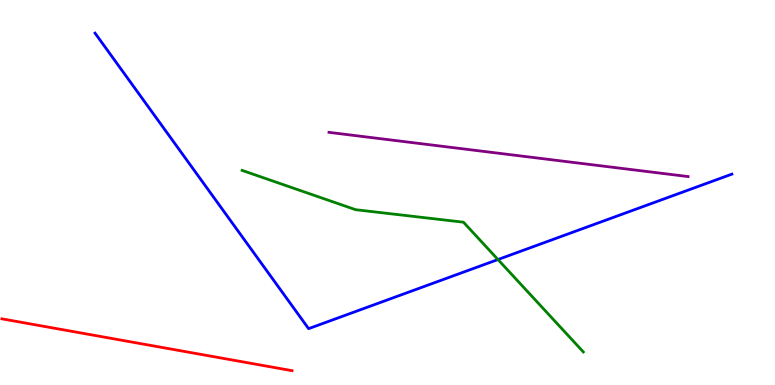[{'lines': ['blue', 'red'], 'intersections': []}, {'lines': ['green', 'red'], 'intersections': []}, {'lines': ['purple', 'red'], 'intersections': []}, {'lines': ['blue', 'green'], 'intersections': [{'x': 6.43, 'y': 3.26}]}, {'lines': ['blue', 'purple'], 'intersections': []}, {'lines': ['green', 'purple'], 'intersections': []}]